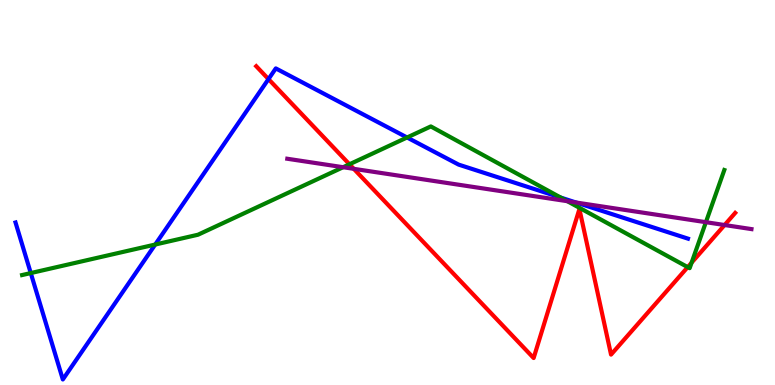[{'lines': ['blue', 'red'], 'intersections': [{'x': 3.46, 'y': 7.95}]}, {'lines': ['green', 'red'], 'intersections': [{'x': 4.51, 'y': 5.73}, {'x': 8.87, 'y': 3.06}, {'x': 8.92, 'y': 3.18}]}, {'lines': ['purple', 'red'], 'intersections': [{'x': 4.56, 'y': 5.61}, {'x': 9.35, 'y': 4.16}]}, {'lines': ['blue', 'green'], 'intersections': [{'x': 0.397, 'y': 2.91}, {'x': 2.0, 'y': 3.65}, {'x': 5.25, 'y': 6.43}, {'x': 7.24, 'y': 4.87}]}, {'lines': ['blue', 'purple'], 'intersections': [{'x': 7.43, 'y': 4.74}]}, {'lines': ['green', 'purple'], 'intersections': [{'x': 4.43, 'y': 5.66}, {'x': 7.32, 'y': 4.77}, {'x': 9.11, 'y': 4.23}]}]